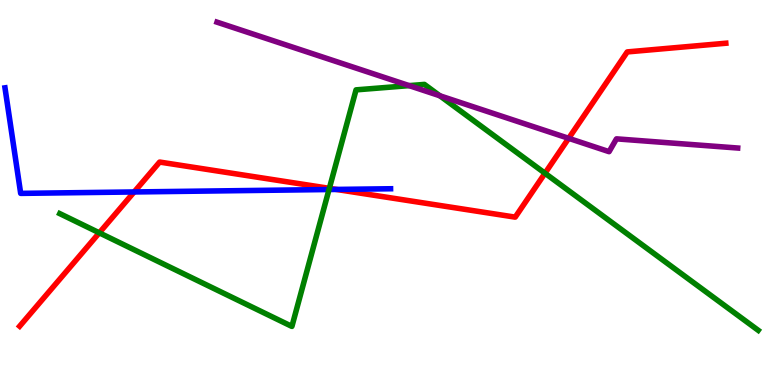[{'lines': ['blue', 'red'], 'intersections': [{'x': 1.73, 'y': 5.01}, {'x': 4.34, 'y': 5.08}]}, {'lines': ['green', 'red'], 'intersections': [{'x': 1.28, 'y': 3.95}, {'x': 4.25, 'y': 5.11}, {'x': 7.03, 'y': 5.5}]}, {'lines': ['purple', 'red'], 'intersections': [{'x': 7.34, 'y': 6.41}]}, {'lines': ['blue', 'green'], 'intersections': [{'x': 4.25, 'y': 5.08}]}, {'lines': ['blue', 'purple'], 'intersections': []}, {'lines': ['green', 'purple'], 'intersections': [{'x': 5.28, 'y': 7.78}, {'x': 5.68, 'y': 7.51}]}]